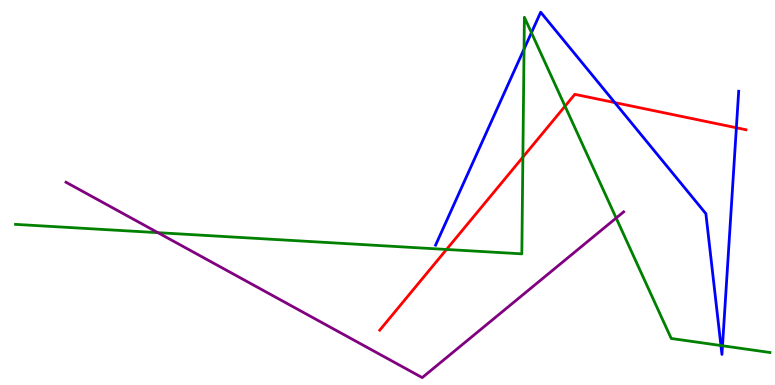[{'lines': ['blue', 'red'], 'intersections': [{'x': 7.93, 'y': 7.34}, {'x': 9.5, 'y': 6.68}]}, {'lines': ['green', 'red'], 'intersections': [{'x': 5.76, 'y': 3.52}, {'x': 6.75, 'y': 5.92}, {'x': 7.29, 'y': 7.24}]}, {'lines': ['purple', 'red'], 'intersections': []}, {'lines': ['blue', 'green'], 'intersections': [{'x': 6.76, 'y': 8.73}, {'x': 6.86, 'y': 9.15}, {'x': 9.3, 'y': 1.03}, {'x': 9.32, 'y': 1.02}]}, {'lines': ['blue', 'purple'], 'intersections': []}, {'lines': ['green', 'purple'], 'intersections': [{'x': 2.04, 'y': 3.96}, {'x': 7.95, 'y': 4.34}]}]